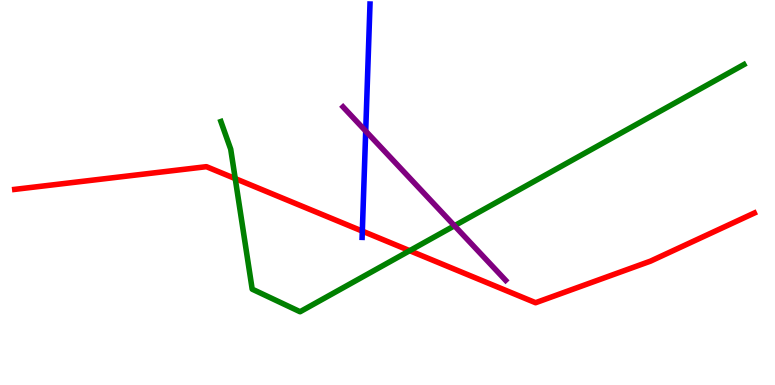[{'lines': ['blue', 'red'], 'intersections': [{'x': 4.68, 'y': 4.0}]}, {'lines': ['green', 'red'], 'intersections': [{'x': 3.04, 'y': 5.36}, {'x': 5.29, 'y': 3.49}]}, {'lines': ['purple', 'red'], 'intersections': []}, {'lines': ['blue', 'green'], 'intersections': []}, {'lines': ['blue', 'purple'], 'intersections': [{'x': 4.72, 'y': 6.6}]}, {'lines': ['green', 'purple'], 'intersections': [{'x': 5.86, 'y': 4.14}]}]